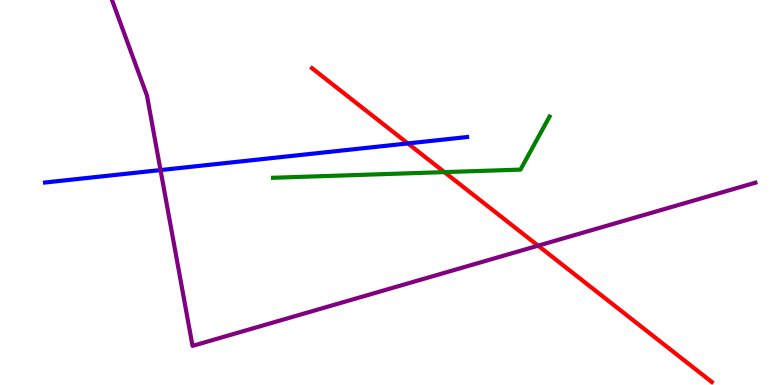[{'lines': ['blue', 'red'], 'intersections': [{'x': 5.26, 'y': 6.27}]}, {'lines': ['green', 'red'], 'intersections': [{'x': 5.73, 'y': 5.53}]}, {'lines': ['purple', 'red'], 'intersections': [{'x': 6.94, 'y': 3.62}]}, {'lines': ['blue', 'green'], 'intersections': []}, {'lines': ['blue', 'purple'], 'intersections': [{'x': 2.07, 'y': 5.58}]}, {'lines': ['green', 'purple'], 'intersections': []}]